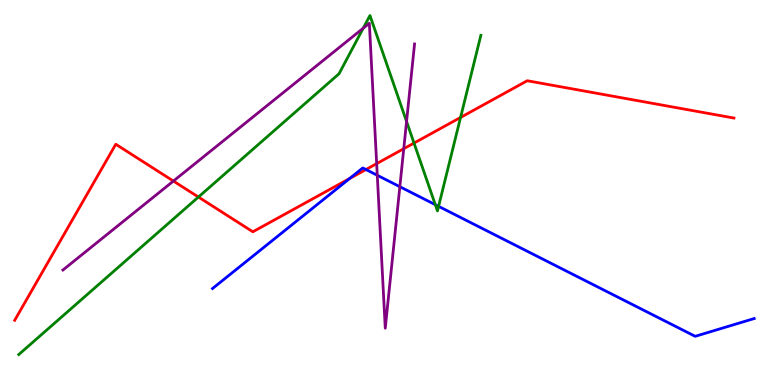[{'lines': ['blue', 'red'], 'intersections': [{'x': 4.51, 'y': 5.36}, {'x': 4.72, 'y': 5.6}]}, {'lines': ['green', 'red'], 'intersections': [{'x': 2.56, 'y': 4.88}, {'x': 5.34, 'y': 6.28}, {'x': 5.94, 'y': 6.95}]}, {'lines': ['purple', 'red'], 'intersections': [{'x': 2.24, 'y': 5.3}, {'x': 4.86, 'y': 5.75}, {'x': 5.21, 'y': 6.14}]}, {'lines': ['blue', 'green'], 'intersections': [{'x': 5.62, 'y': 4.68}, {'x': 5.66, 'y': 4.64}]}, {'lines': ['blue', 'purple'], 'intersections': [{'x': 4.87, 'y': 5.45}, {'x': 5.16, 'y': 5.15}]}, {'lines': ['green', 'purple'], 'intersections': [{'x': 4.69, 'y': 9.27}, {'x': 5.25, 'y': 6.84}]}]